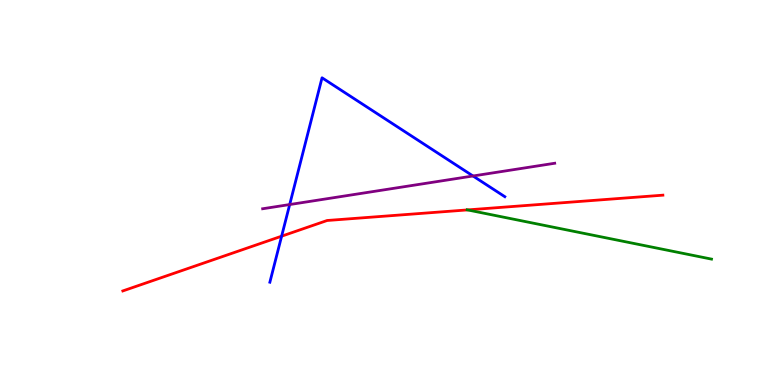[{'lines': ['blue', 'red'], 'intersections': [{'x': 3.63, 'y': 3.87}]}, {'lines': ['green', 'red'], 'intersections': [{'x': 6.03, 'y': 4.55}]}, {'lines': ['purple', 'red'], 'intersections': []}, {'lines': ['blue', 'green'], 'intersections': []}, {'lines': ['blue', 'purple'], 'intersections': [{'x': 3.74, 'y': 4.69}, {'x': 6.1, 'y': 5.43}]}, {'lines': ['green', 'purple'], 'intersections': []}]